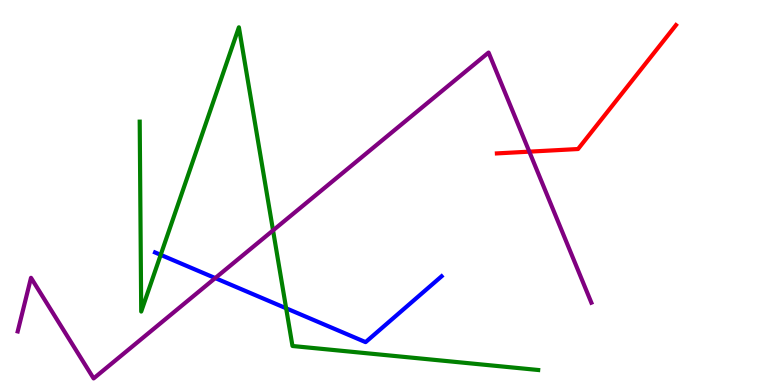[{'lines': ['blue', 'red'], 'intersections': []}, {'lines': ['green', 'red'], 'intersections': []}, {'lines': ['purple', 'red'], 'intersections': [{'x': 6.83, 'y': 6.06}]}, {'lines': ['blue', 'green'], 'intersections': [{'x': 2.07, 'y': 3.38}, {'x': 3.69, 'y': 1.99}]}, {'lines': ['blue', 'purple'], 'intersections': [{'x': 2.78, 'y': 2.78}]}, {'lines': ['green', 'purple'], 'intersections': [{'x': 3.52, 'y': 4.02}]}]